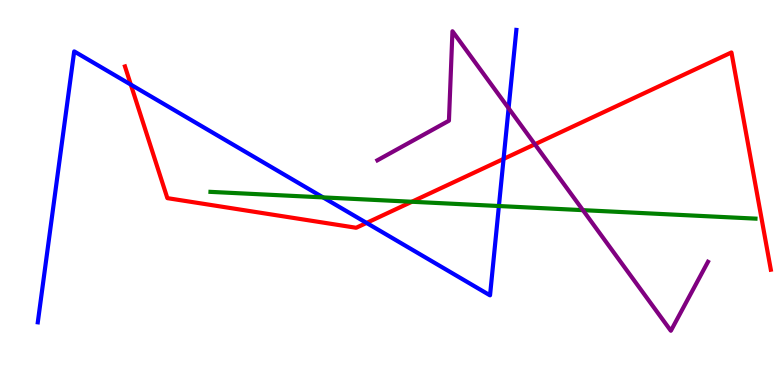[{'lines': ['blue', 'red'], 'intersections': [{'x': 1.69, 'y': 7.8}, {'x': 4.73, 'y': 4.21}, {'x': 6.5, 'y': 5.87}]}, {'lines': ['green', 'red'], 'intersections': [{'x': 5.31, 'y': 4.76}]}, {'lines': ['purple', 'red'], 'intersections': [{'x': 6.9, 'y': 6.25}]}, {'lines': ['blue', 'green'], 'intersections': [{'x': 4.17, 'y': 4.87}, {'x': 6.44, 'y': 4.65}]}, {'lines': ['blue', 'purple'], 'intersections': [{'x': 6.56, 'y': 7.19}]}, {'lines': ['green', 'purple'], 'intersections': [{'x': 7.52, 'y': 4.54}]}]